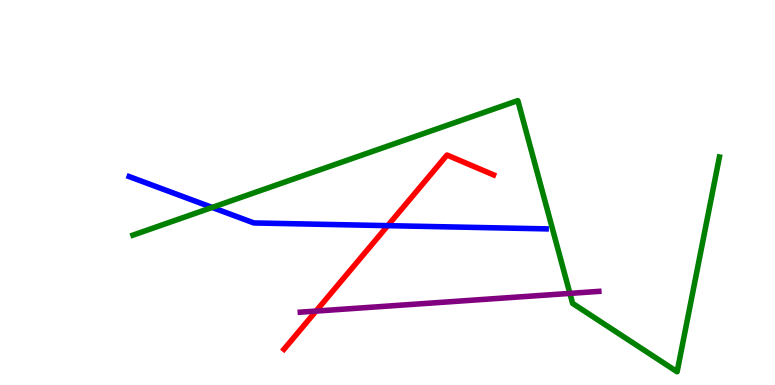[{'lines': ['blue', 'red'], 'intersections': [{'x': 5.0, 'y': 4.14}]}, {'lines': ['green', 'red'], 'intersections': []}, {'lines': ['purple', 'red'], 'intersections': [{'x': 4.08, 'y': 1.92}]}, {'lines': ['blue', 'green'], 'intersections': [{'x': 2.74, 'y': 4.61}]}, {'lines': ['blue', 'purple'], 'intersections': []}, {'lines': ['green', 'purple'], 'intersections': [{'x': 7.35, 'y': 2.38}]}]